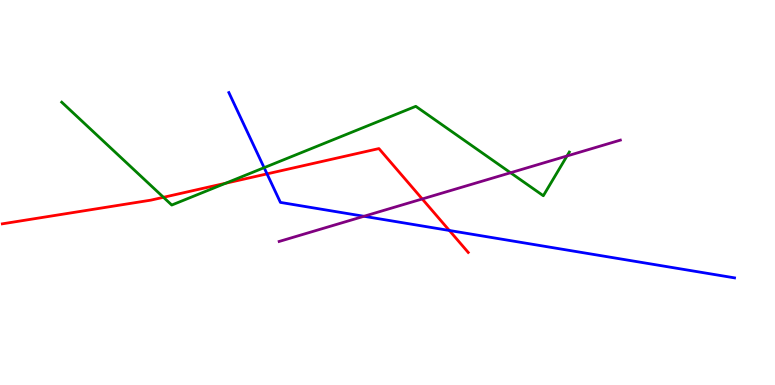[{'lines': ['blue', 'red'], 'intersections': [{'x': 3.45, 'y': 5.48}, {'x': 5.8, 'y': 4.01}]}, {'lines': ['green', 'red'], 'intersections': [{'x': 2.11, 'y': 4.88}, {'x': 2.91, 'y': 5.24}]}, {'lines': ['purple', 'red'], 'intersections': [{'x': 5.45, 'y': 4.83}]}, {'lines': ['blue', 'green'], 'intersections': [{'x': 3.41, 'y': 5.64}]}, {'lines': ['blue', 'purple'], 'intersections': [{'x': 4.7, 'y': 4.38}]}, {'lines': ['green', 'purple'], 'intersections': [{'x': 6.59, 'y': 5.51}, {'x': 7.32, 'y': 5.95}]}]